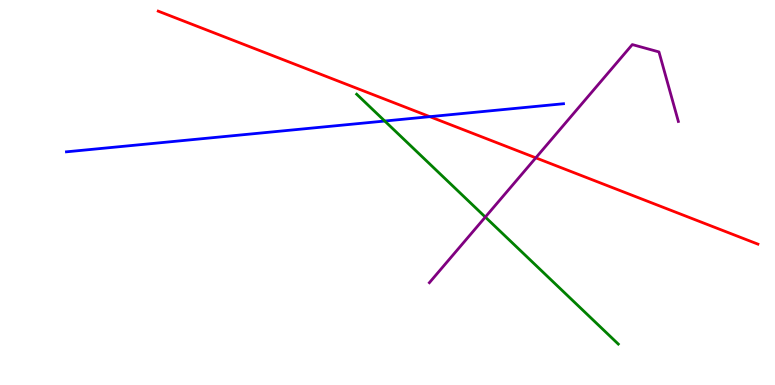[{'lines': ['blue', 'red'], 'intersections': [{'x': 5.55, 'y': 6.97}]}, {'lines': ['green', 'red'], 'intersections': []}, {'lines': ['purple', 'red'], 'intersections': [{'x': 6.91, 'y': 5.9}]}, {'lines': ['blue', 'green'], 'intersections': [{'x': 4.96, 'y': 6.86}]}, {'lines': ['blue', 'purple'], 'intersections': []}, {'lines': ['green', 'purple'], 'intersections': [{'x': 6.26, 'y': 4.36}]}]